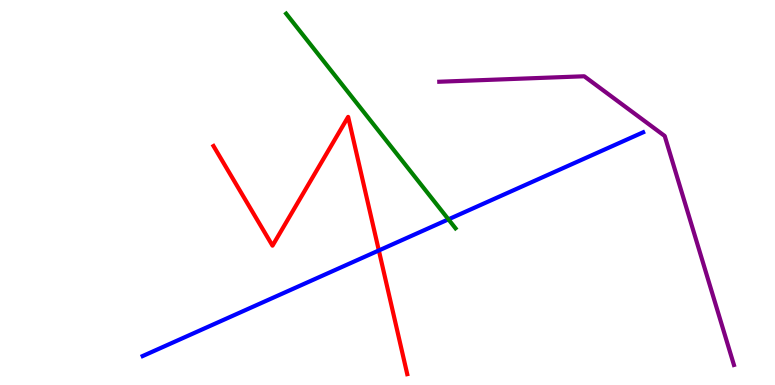[{'lines': ['blue', 'red'], 'intersections': [{'x': 4.89, 'y': 3.49}]}, {'lines': ['green', 'red'], 'intersections': []}, {'lines': ['purple', 'red'], 'intersections': []}, {'lines': ['blue', 'green'], 'intersections': [{'x': 5.79, 'y': 4.3}]}, {'lines': ['blue', 'purple'], 'intersections': []}, {'lines': ['green', 'purple'], 'intersections': []}]